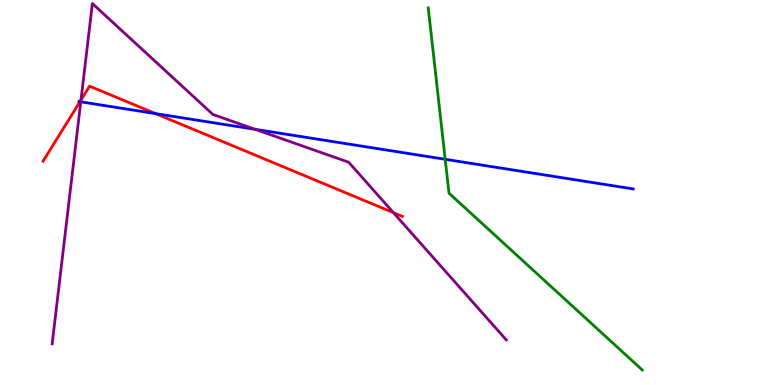[{'lines': ['blue', 'red'], 'intersections': [{'x': 1.03, 'y': 7.36}, {'x': 2.01, 'y': 7.05}]}, {'lines': ['green', 'red'], 'intersections': []}, {'lines': ['purple', 'red'], 'intersections': [{'x': 1.04, 'y': 7.4}, {'x': 5.08, 'y': 4.48}]}, {'lines': ['blue', 'green'], 'intersections': [{'x': 5.74, 'y': 5.86}]}, {'lines': ['blue', 'purple'], 'intersections': [{'x': 1.04, 'y': 7.36}, {'x': 3.29, 'y': 6.64}]}, {'lines': ['green', 'purple'], 'intersections': []}]